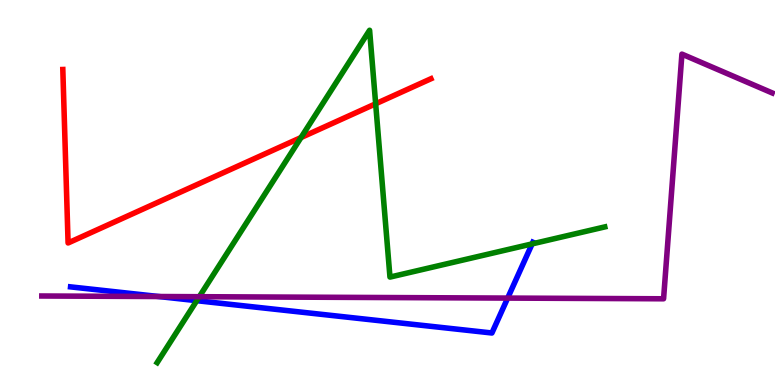[{'lines': ['blue', 'red'], 'intersections': []}, {'lines': ['green', 'red'], 'intersections': [{'x': 3.88, 'y': 6.43}, {'x': 4.85, 'y': 7.3}]}, {'lines': ['purple', 'red'], 'intersections': []}, {'lines': ['blue', 'green'], 'intersections': [{'x': 2.54, 'y': 2.19}, {'x': 6.87, 'y': 3.67}]}, {'lines': ['blue', 'purple'], 'intersections': [{'x': 2.05, 'y': 2.3}, {'x': 6.55, 'y': 2.26}]}, {'lines': ['green', 'purple'], 'intersections': [{'x': 2.57, 'y': 2.29}]}]